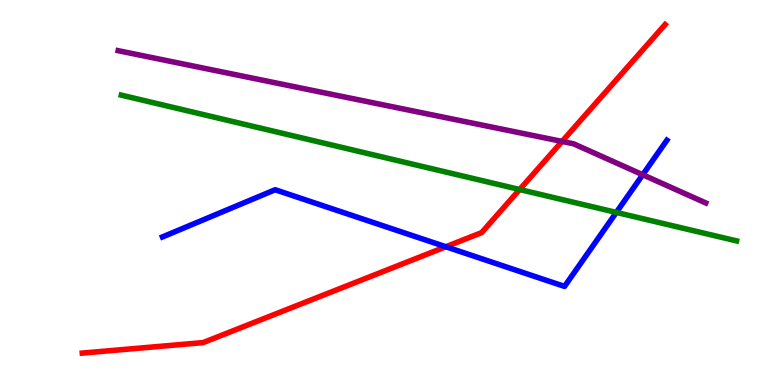[{'lines': ['blue', 'red'], 'intersections': [{'x': 5.75, 'y': 3.59}]}, {'lines': ['green', 'red'], 'intersections': [{'x': 6.71, 'y': 5.08}]}, {'lines': ['purple', 'red'], 'intersections': [{'x': 7.25, 'y': 6.33}]}, {'lines': ['blue', 'green'], 'intersections': [{'x': 7.95, 'y': 4.48}]}, {'lines': ['blue', 'purple'], 'intersections': [{'x': 8.29, 'y': 5.46}]}, {'lines': ['green', 'purple'], 'intersections': []}]